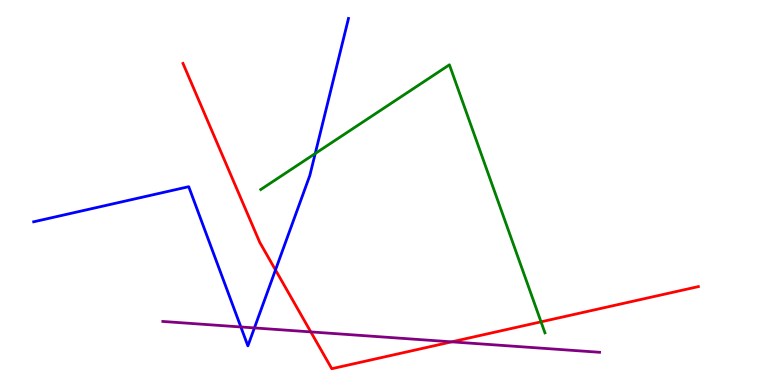[{'lines': ['blue', 'red'], 'intersections': [{'x': 3.55, 'y': 2.99}]}, {'lines': ['green', 'red'], 'intersections': [{'x': 6.98, 'y': 1.64}]}, {'lines': ['purple', 'red'], 'intersections': [{'x': 4.01, 'y': 1.38}, {'x': 5.83, 'y': 1.12}]}, {'lines': ['blue', 'green'], 'intersections': [{'x': 4.07, 'y': 6.01}]}, {'lines': ['blue', 'purple'], 'intersections': [{'x': 3.11, 'y': 1.51}, {'x': 3.28, 'y': 1.48}]}, {'lines': ['green', 'purple'], 'intersections': []}]